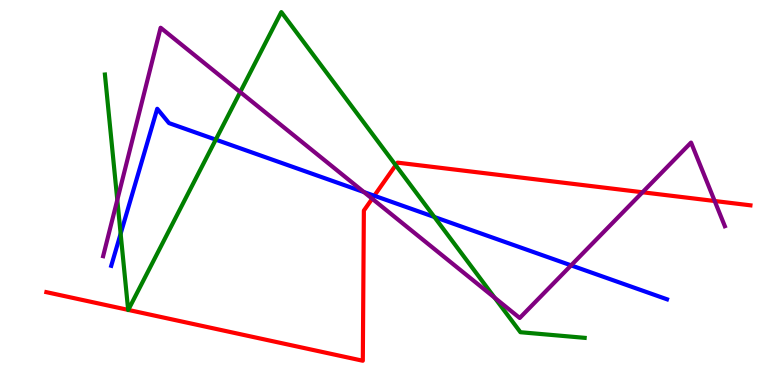[{'lines': ['blue', 'red'], 'intersections': [{'x': 4.83, 'y': 4.92}]}, {'lines': ['green', 'red'], 'intersections': [{'x': 1.65, 'y': 1.95}, {'x': 1.66, 'y': 1.95}, {'x': 5.11, 'y': 5.71}]}, {'lines': ['purple', 'red'], 'intersections': [{'x': 4.8, 'y': 4.84}, {'x': 8.29, 'y': 5.01}, {'x': 9.22, 'y': 4.78}]}, {'lines': ['blue', 'green'], 'intersections': [{'x': 1.56, 'y': 3.93}, {'x': 2.78, 'y': 6.37}, {'x': 5.6, 'y': 4.36}]}, {'lines': ['blue', 'purple'], 'intersections': [{'x': 4.7, 'y': 5.01}, {'x': 7.37, 'y': 3.11}]}, {'lines': ['green', 'purple'], 'intersections': [{'x': 1.51, 'y': 4.81}, {'x': 3.1, 'y': 7.61}, {'x': 6.38, 'y': 2.27}]}]